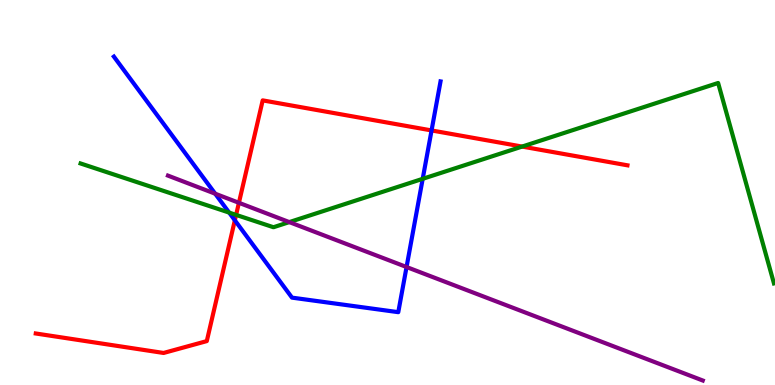[{'lines': ['blue', 'red'], 'intersections': [{'x': 3.03, 'y': 4.28}, {'x': 5.57, 'y': 6.61}]}, {'lines': ['green', 'red'], 'intersections': [{'x': 3.05, 'y': 4.42}, {'x': 6.74, 'y': 6.19}]}, {'lines': ['purple', 'red'], 'intersections': [{'x': 3.08, 'y': 4.73}]}, {'lines': ['blue', 'green'], 'intersections': [{'x': 2.96, 'y': 4.48}, {'x': 5.45, 'y': 5.36}]}, {'lines': ['blue', 'purple'], 'intersections': [{'x': 2.78, 'y': 4.97}, {'x': 5.25, 'y': 3.06}]}, {'lines': ['green', 'purple'], 'intersections': [{'x': 3.73, 'y': 4.23}]}]